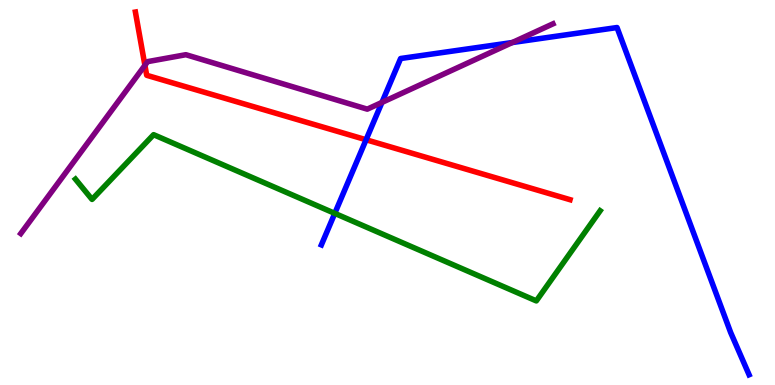[{'lines': ['blue', 'red'], 'intersections': [{'x': 4.72, 'y': 6.37}]}, {'lines': ['green', 'red'], 'intersections': []}, {'lines': ['purple', 'red'], 'intersections': [{'x': 1.87, 'y': 8.3}]}, {'lines': ['blue', 'green'], 'intersections': [{'x': 4.32, 'y': 4.46}]}, {'lines': ['blue', 'purple'], 'intersections': [{'x': 4.93, 'y': 7.34}, {'x': 6.61, 'y': 8.9}]}, {'lines': ['green', 'purple'], 'intersections': []}]